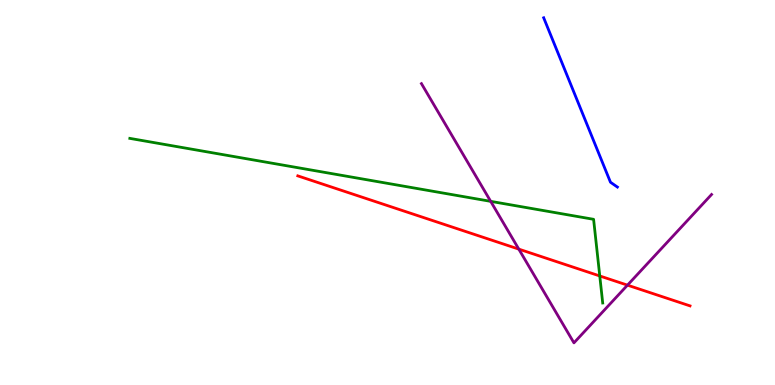[{'lines': ['blue', 'red'], 'intersections': []}, {'lines': ['green', 'red'], 'intersections': [{'x': 7.74, 'y': 2.83}]}, {'lines': ['purple', 'red'], 'intersections': [{'x': 6.69, 'y': 3.53}, {'x': 8.1, 'y': 2.59}]}, {'lines': ['blue', 'green'], 'intersections': []}, {'lines': ['blue', 'purple'], 'intersections': []}, {'lines': ['green', 'purple'], 'intersections': [{'x': 6.33, 'y': 4.77}]}]